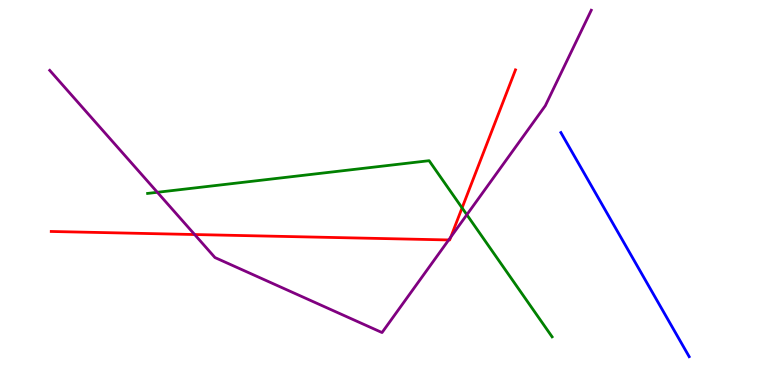[{'lines': ['blue', 'red'], 'intersections': []}, {'lines': ['green', 'red'], 'intersections': [{'x': 5.96, 'y': 4.6}]}, {'lines': ['purple', 'red'], 'intersections': [{'x': 2.51, 'y': 3.91}, {'x': 5.79, 'y': 3.77}, {'x': 5.82, 'y': 3.84}]}, {'lines': ['blue', 'green'], 'intersections': []}, {'lines': ['blue', 'purple'], 'intersections': []}, {'lines': ['green', 'purple'], 'intersections': [{'x': 2.03, 'y': 5.01}, {'x': 6.02, 'y': 4.42}]}]